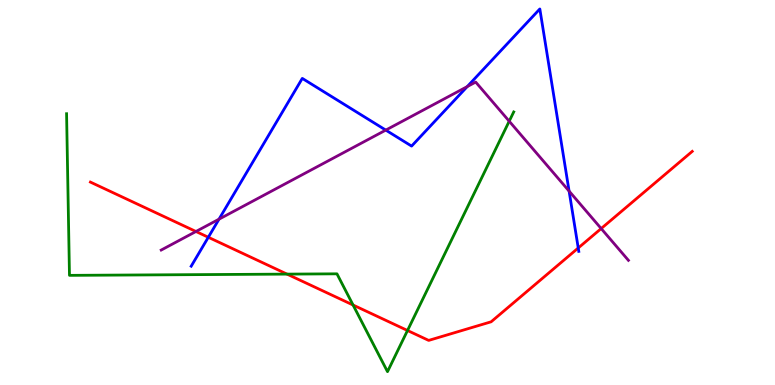[{'lines': ['blue', 'red'], 'intersections': [{'x': 2.69, 'y': 3.84}, {'x': 7.46, 'y': 3.56}]}, {'lines': ['green', 'red'], 'intersections': [{'x': 3.7, 'y': 2.88}, {'x': 4.56, 'y': 2.08}, {'x': 5.26, 'y': 1.42}]}, {'lines': ['purple', 'red'], 'intersections': [{'x': 2.53, 'y': 3.99}, {'x': 7.76, 'y': 4.06}]}, {'lines': ['blue', 'green'], 'intersections': []}, {'lines': ['blue', 'purple'], 'intersections': [{'x': 2.83, 'y': 4.31}, {'x': 4.98, 'y': 6.62}, {'x': 6.03, 'y': 7.75}, {'x': 7.34, 'y': 5.04}]}, {'lines': ['green', 'purple'], 'intersections': [{'x': 6.57, 'y': 6.85}]}]